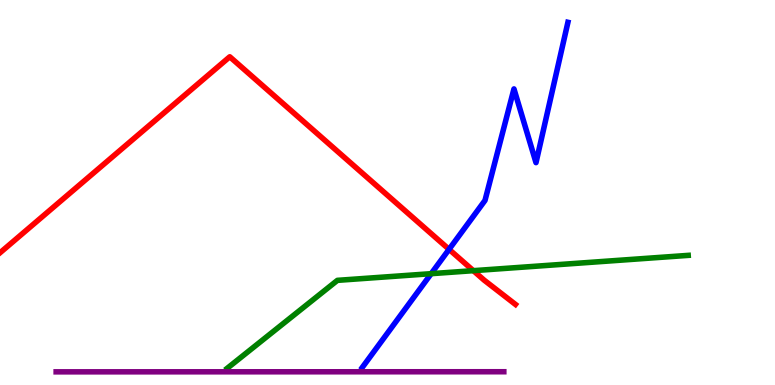[{'lines': ['blue', 'red'], 'intersections': [{'x': 5.79, 'y': 3.52}]}, {'lines': ['green', 'red'], 'intersections': [{'x': 6.11, 'y': 2.97}]}, {'lines': ['purple', 'red'], 'intersections': []}, {'lines': ['blue', 'green'], 'intersections': [{'x': 5.56, 'y': 2.89}]}, {'lines': ['blue', 'purple'], 'intersections': []}, {'lines': ['green', 'purple'], 'intersections': []}]